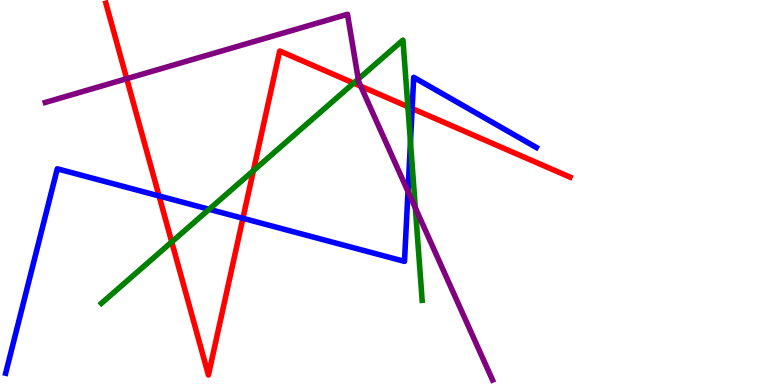[{'lines': ['blue', 'red'], 'intersections': [{'x': 2.05, 'y': 4.91}, {'x': 3.13, 'y': 4.33}, {'x': 5.32, 'y': 7.18}]}, {'lines': ['green', 'red'], 'intersections': [{'x': 2.22, 'y': 3.72}, {'x': 3.27, 'y': 5.57}, {'x': 4.56, 'y': 7.84}, {'x': 5.26, 'y': 7.23}]}, {'lines': ['purple', 'red'], 'intersections': [{'x': 1.64, 'y': 7.96}, {'x': 4.66, 'y': 7.76}]}, {'lines': ['blue', 'green'], 'intersections': [{'x': 2.7, 'y': 4.56}, {'x': 5.3, 'y': 6.31}]}, {'lines': ['blue', 'purple'], 'intersections': [{'x': 5.26, 'y': 5.03}]}, {'lines': ['green', 'purple'], 'intersections': [{'x': 4.62, 'y': 7.95}, {'x': 5.36, 'y': 4.6}]}]